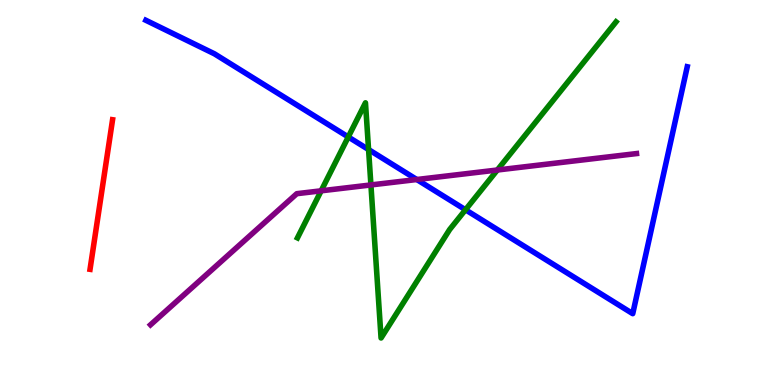[{'lines': ['blue', 'red'], 'intersections': []}, {'lines': ['green', 'red'], 'intersections': []}, {'lines': ['purple', 'red'], 'intersections': []}, {'lines': ['blue', 'green'], 'intersections': [{'x': 4.49, 'y': 6.44}, {'x': 4.76, 'y': 6.12}, {'x': 6.01, 'y': 4.55}]}, {'lines': ['blue', 'purple'], 'intersections': [{'x': 5.38, 'y': 5.34}]}, {'lines': ['green', 'purple'], 'intersections': [{'x': 4.14, 'y': 5.04}, {'x': 4.79, 'y': 5.2}, {'x': 6.42, 'y': 5.58}]}]